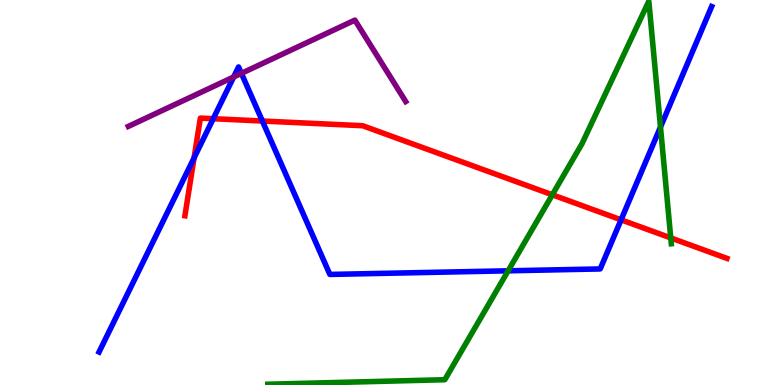[{'lines': ['blue', 'red'], 'intersections': [{'x': 2.5, 'y': 5.9}, {'x': 2.75, 'y': 6.92}, {'x': 3.39, 'y': 6.86}, {'x': 8.01, 'y': 4.29}]}, {'lines': ['green', 'red'], 'intersections': [{'x': 7.13, 'y': 4.94}, {'x': 8.65, 'y': 3.82}]}, {'lines': ['purple', 'red'], 'intersections': []}, {'lines': ['blue', 'green'], 'intersections': [{'x': 6.56, 'y': 2.97}, {'x': 8.52, 'y': 6.7}]}, {'lines': ['blue', 'purple'], 'intersections': [{'x': 3.01, 'y': 8.0}, {'x': 3.11, 'y': 8.09}]}, {'lines': ['green', 'purple'], 'intersections': []}]